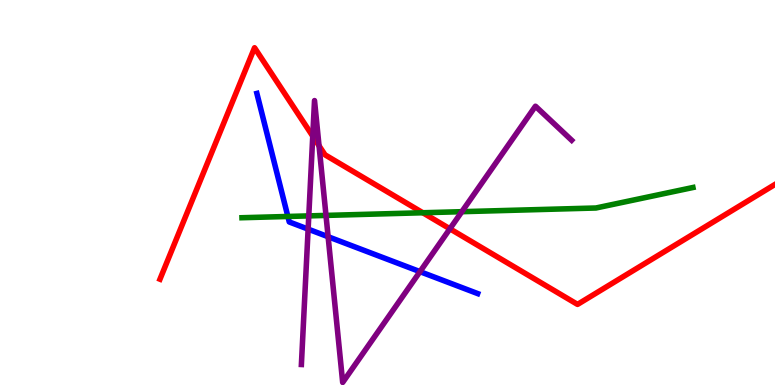[{'lines': ['blue', 'red'], 'intersections': []}, {'lines': ['green', 'red'], 'intersections': [{'x': 5.46, 'y': 4.47}]}, {'lines': ['purple', 'red'], 'intersections': [{'x': 4.04, 'y': 6.46}, {'x': 4.12, 'y': 6.21}, {'x': 5.81, 'y': 4.06}]}, {'lines': ['blue', 'green'], 'intersections': [{'x': 3.71, 'y': 4.38}]}, {'lines': ['blue', 'purple'], 'intersections': [{'x': 3.98, 'y': 4.05}, {'x': 4.23, 'y': 3.85}, {'x': 5.42, 'y': 2.94}]}, {'lines': ['green', 'purple'], 'intersections': [{'x': 3.98, 'y': 4.39}, {'x': 4.21, 'y': 4.4}, {'x': 5.96, 'y': 4.5}]}]